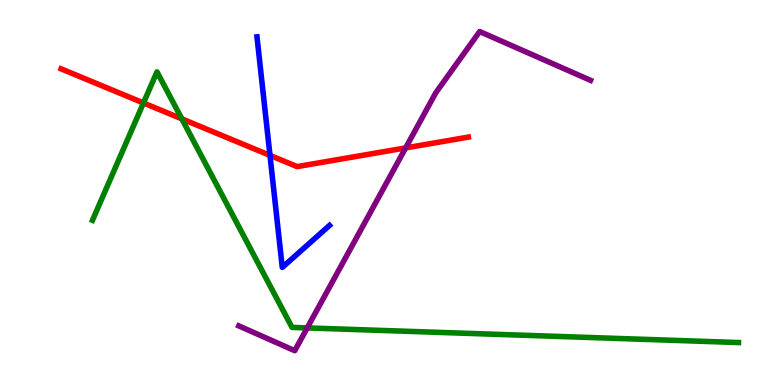[{'lines': ['blue', 'red'], 'intersections': [{'x': 3.48, 'y': 5.96}]}, {'lines': ['green', 'red'], 'intersections': [{'x': 1.85, 'y': 7.33}, {'x': 2.35, 'y': 6.91}]}, {'lines': ['purple', 'red'], 'intersections': [{'x': 5.23, 'y': 6.16}]}, {'lines': ['blue', 'green'], 'intersections': []}, {'lines': ['blue', 'purple'], 'intersections': []}, {'lines': ['green', 'purple'], 'intersections': [{'x': 3.96, 'y': 1.48}]}]